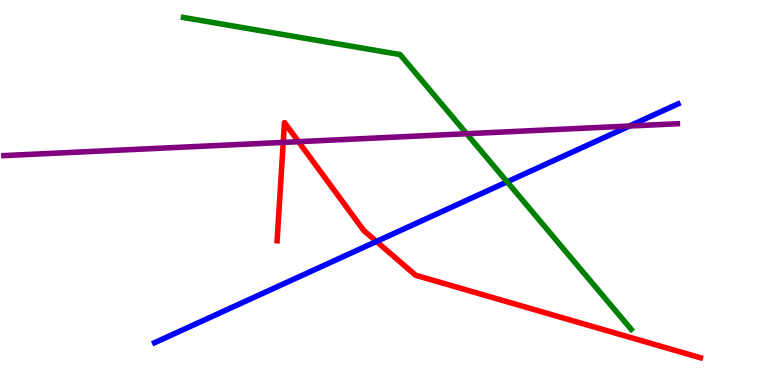[{'lines': ['blue', 'red'], 'intersections': [{'x': 4.86, 'y': 3.73}]}, {'lines': ['green', 'red'], 'intersections': []}, {'lines': ['purple', 'red'], 'intersections': [{'x': 3.65, 'y': 6.3}, {'x': 3.85, 'y': 6.32}]}, {'lines': ['blue', 'green'], 'intersections': [{'x': 6.54, 'y': 5.28}]}, {'lines': ['blue', 'purple'], 'intersections': [{'x': 8.12, 'y': 6.73}]}, {'lines': ['green', 'purple'], 'intersections': [{'x': 6.02, 'y': 6.53}]}]